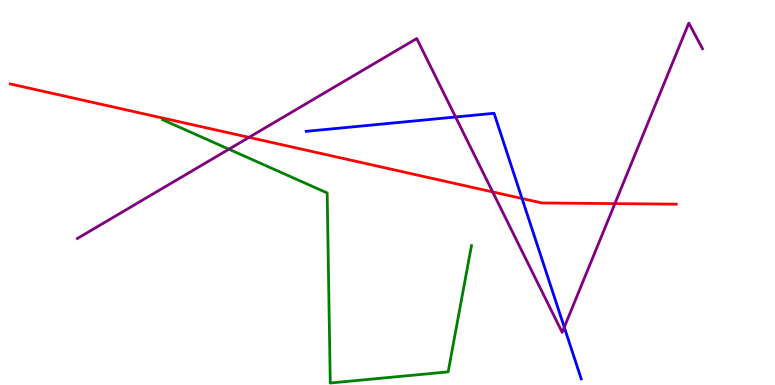[{'lines': ['blue', 'red'], 'intersections': [{'x': 6.74, 'y': 4.84}]}, {'lines': ['green', 'red'], 'intersections': []}, {'lines': ['purple', 'red'], 'intersections': [{'x': 3.21, 'y': 6.43}, {'x': 6.36, 'y': 5.02}, {'x': 7.93, 'y': 4.71}]}, {'lines': ['blue', 'green'], 'intersections': []}, {'lines': ['blue', 'purple'], 'intersections': [{'x': 5.88, 'y': 6.96}, {'x': 7.28, 'y': 1.5}]}, {'lines': ['green', 'purple'], 'intersections': [{'x': 2.95, 'y': 6.12}]}]